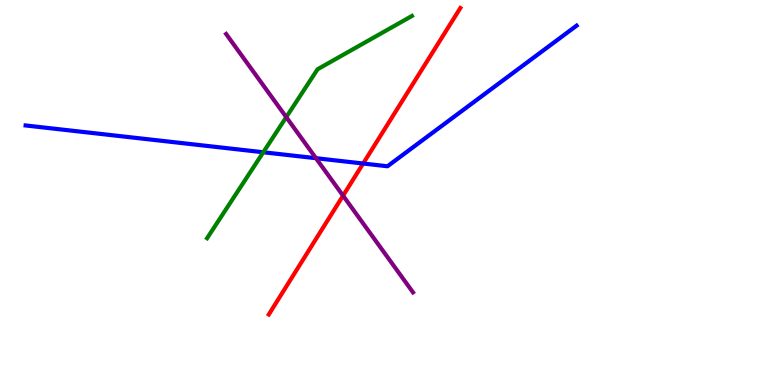[{'lines': ['blue', 'red'], 'intersections': [{'x': 4.69, 'y': 5.75}]}, {'lines': ['green', 'red'], 'intersections': []}, {'lines': ['purple', 'red'], 'intersections': [{'x': 4.43, 'y': 4.92}]}, {'lines': ['blue', 'green'], 'intersections': [{'x': 3.4, 'y': 6.05}]}, {'lines': ['blue', 'purple'], 'intersections': [{'x': 4.08, 'y': 5.89}]}, {'lines': ['green', 'purple'], 'intersections': [{'x': 3.69, 'y': 6.96}]}]